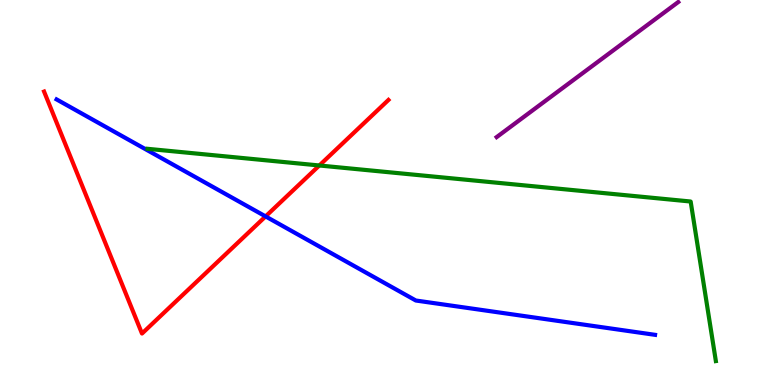[{'lines': ['blue', 'red'], 'intersections': [{'x': 3.43, 'y': 4.38}]}, {'lines': ['green', 'red'], 'intersections': [{'x': 4.12, 'y': 5.7}]}, {'lines': ['purple', 'red'], 'intersections': []}, {'lines': ['blue', 'green'], 'intersections': []}, {'lines': ['blue', 'purple'], 'intersections': []}, {'lines': ['green', 'purple'], 'intersections': []}]